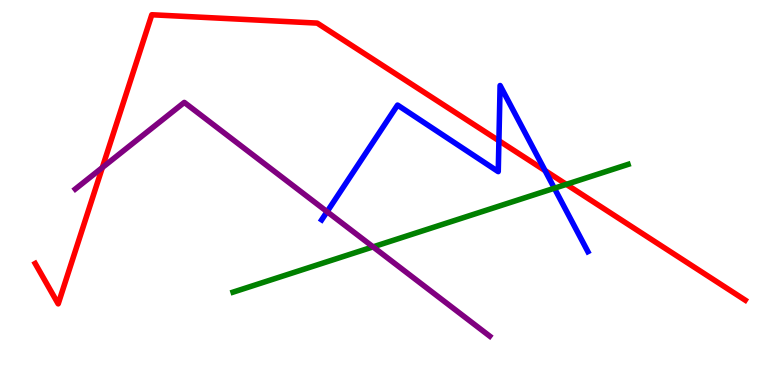[{'lines': ['blue', 'red'], 'intersections': [{'x': 6.44, 'y': 6.34}, {'x': 7.03, 'y': 5.57}]}, {'lines': ['green', 'red'], 'intersections': [{'x': 7.31, 'y': 5.21}]}, {'lines': ['purple', 'red'], 'intersections': [{'x': 1.32, 'y': 5.65}]}, {'lines': ['blue', 'green'], 'intersections': [{'x': 7.15, 'y': 5.11}]}, {'lines': ['blue', 'purple'], 'intersections': [{'x': 4.22, 'y': 4.5}]}, {'lines': ['green', 'purple'], 'intersections': [{'x': 4.81, 'y': 3.59}]}]